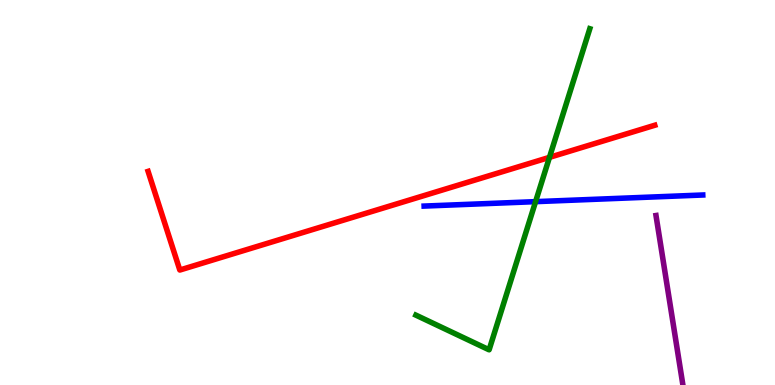[{'lines': ['blue', 'red'], 'intersections': []}, {'lines': ['green', 'red'], 'intersections': [{'x': 7.09, 'y': 5.91}]}, {'lines': ['purple', 'red'], 'intersections': []}, {'lines': ['blue', 'green'], 'intersections': [{'x': 6.91, 'y': 4.76}]}, {'lines': ['blue', 'purple'], 'intersections': []}, {'lines': ['green', 'purple'], 'intersections': []}]